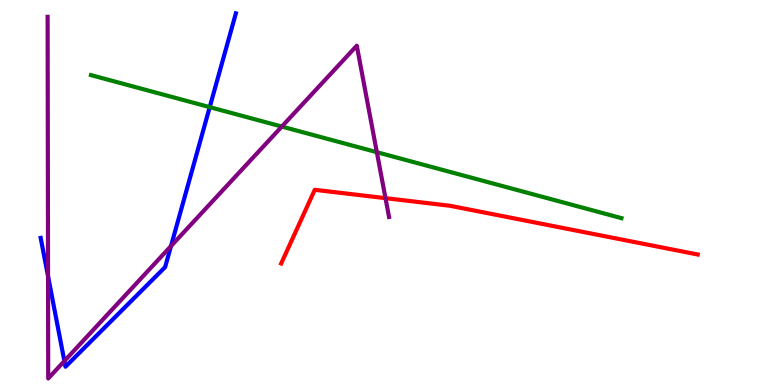[{'lines': ['blue', 'red'], 'intersections': []}, {'lines': ['green', 'red'], 'intersections': []}, {'lines': ['purple', 'red'], 'intersections': [{'x': 4.97, 'y': 4.85}]}, {'lines': ['blue', 'green'], 'intersections': [{'x': 2.71, 'y': 7.22}]}, {'lines': ['blue', 'purple'], 'intersections': [{'x': 0.62, 'y': 2.83}, {'x': 0.831, 'y': 0.622}, {'x': 2.21, 'y': 3.61}]}, {'lines': ['green', 'purple'], 'intersections': [{'x': 3.64, 'y': 6.71}, {'x': 4.86, 'y': 6.05}]}]